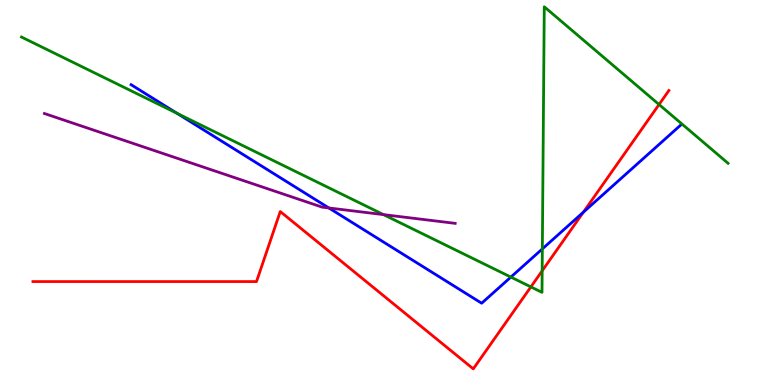[{'lines': ['blue', 'red'], 'intersections': [{'x': 7.53, 'y': 4.49}]}, {'lines': ['green', 'red'], 'intersections': [{'x': 6.85, 'y': 2.55}, {'x': 7.0, 'y': 2.97}, {'x': 8.5, 'y': 7.29}]}, {'lines': ['purple', 'red'], 'intersections': []}, {'lines': ['blue', 'green'], 'intersections': [{'x': 2.29, 'y': 7.05}, {'x': 6.59, 'y': 2.8}, {'x': 7.0, 'y': 3.53}]}, {'lines': ['blue', 'purple'], 'intersections': [{'x': 4.24, 'y': 4.6}]}, {'lines': ['green', 'purple'], 'intersections': [{'x': 4.95, 'y': 4.43}]}]